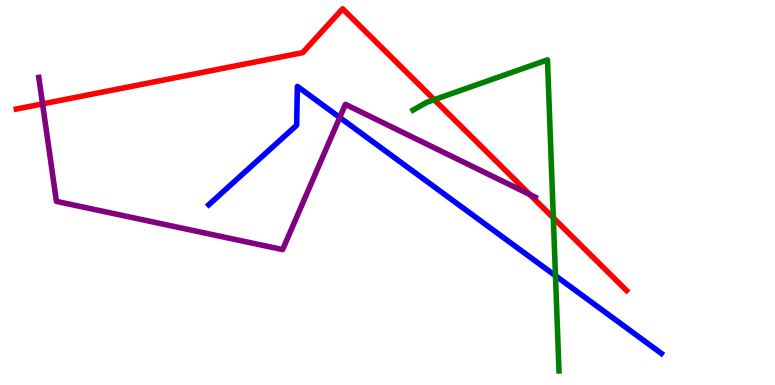[{'lines': ['blue', 'red'], 'intersections': []}, {'lines': ['green', 'red'], 'intersections': [{'x': 5.6, 'y': 7.41}, {'x': 7.14, 'y': 4.34}]}, {'lines': ['purple', 'red'], 'intersections': [{'x': 0.549, 'y': 7.3}, {'x': 6.84, 'y': 4.95}]}, {'lines': ['blue', 'green'], 'intersections': [{'x': 7.17, 'y': 2.84}]}, {'lines': ['blue', 'purple'], 'intersections': [{'x': 4.38, 'y': 6.95}]}, {'lines': ['green', 'purple'], 'intersections': []}]